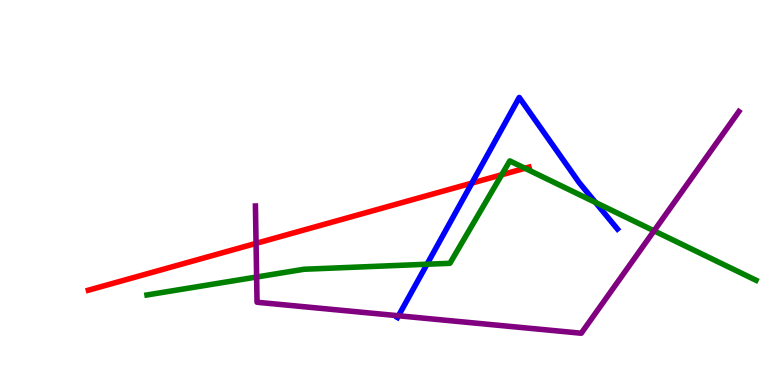[{'lines': ['blue', 'red'], 'intersections': [{'x': 6.09, 'y': 5.24}]}, {'lines': ['green', 'red'], 'intersections': [{'x': 6.47, 'y': 5.46}, {'x': 6.77, 'y': 5.63}]}, {'lines': ['purple', 'red'], 'intersections': [{'x': 3.3, 'y': 3.68}]}, {'lines': ['blue', 'green'], 'intersections': [{'x': 5.51, 'y': 3.14}, {'x': 7.68, 'y': 4.74}]}, {'lines': ['blue', 'purple'], 'intersections': [{'x': 5.14, 'y': 1.8}]}, {'lines': ['green', 'purple'], 'intersections': [{'x': 3.31, 'y': 2.8}, {'x': 8.44, 'y': 4.0}]}]